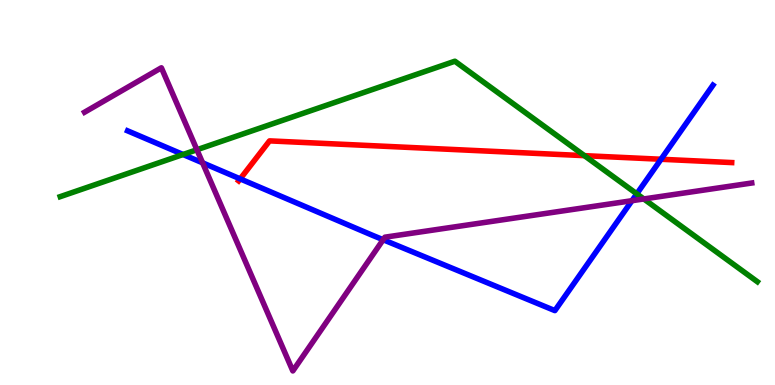[{'lines': ['blue', 'red'], 'intersections': [{'x': 3.1, 'y': 5.35}, {'x': 8.53, 'y': 5.86}]}, {'lines': ['green', 'red'], 'intersections': [{'x': 7.54, 'y': 5.96}]}, {'lines': ['purple', 'red'], 'intersections': []}, {'lines': ['blue', 'green'], 'intersections': [{'x': 2.36, 'y': 5.99}, {'x': 8.22, 'y': 4.97}]}, {'lines': ['blue', 'purple'], 'intersections': [{'x': 2.61, 'y': 5.77}, {'x': 4.94, 'y': 3.77}, {'x': 8.15, 'y': 4.79}]}, {'lines': ['green', 'purple'], 'intersections': [{'x': 2.54, 'y': 6.11}, {'x': 8.31, 'y': 4.83}]}]